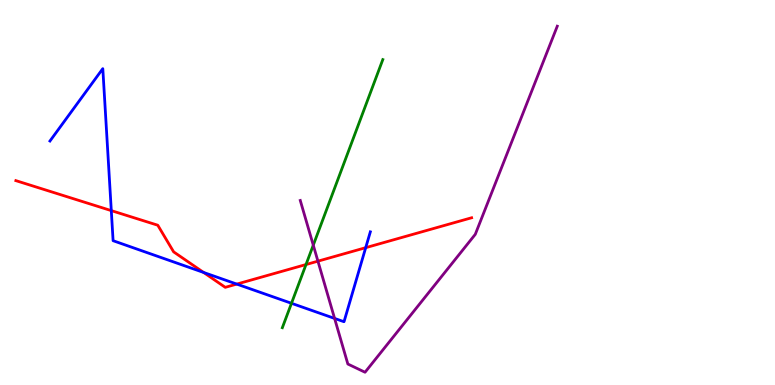[{'lines': ['blue', 'red'], 'intersections': [{'x': 1.44, 'y': 4.53}, {'x': 2.63, 'y': 2.92}, {'x': 3.06, 'y': 2.62}, {'x': 4.72, 'y': 3.57}]}, {'lines': ['green', 'red'], 'intersections': [{'x': 3.95, 'y': 3.13}]}, {'lines': ['purple', 'red'], 'intersections': [{'x': 4.1, 'y': 3.22}]}, {'lines': ['blue', 'green'], 'intersections': [{'x': 3.76, 'y': 2.12}]}, {'lines': ['blue', 'purple'], 'intersections': [{'x': 4.32, 'y': 1.73}]}, {'lines': ['green', 'purple'], 'intersections': [{'x': 4.04, 'y': 3.63}]}]